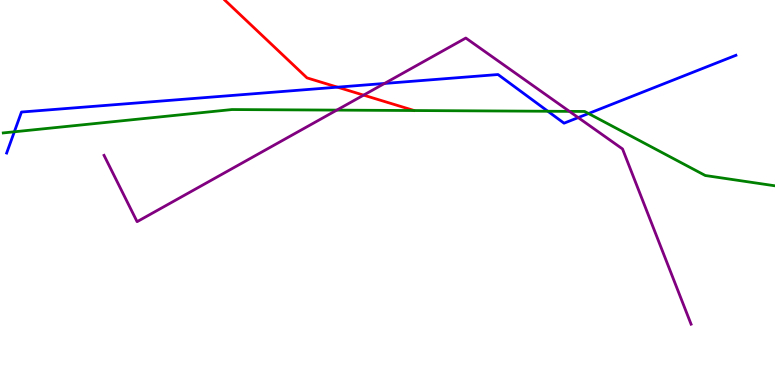[{'lines': ['blue', 'red'], 'intersections': [{'x': 4.35, 'y': 7.74}]}, {'lines': ['green', 'red'], 'intersections': []}, {'lines': ['purple', 'red'], 'intersections': [{'x': 4.69, 'y': 7.53}]}, {'lines': ['blue', 'green'], 'intersections': [{'x': 0.185, 'y': 6.58}, {'x': 7.07, 'y': 7.11}, {'x': 7.59, 'y': 7.05}]}, {'lines': ['blue', 'purple'], 'intersections': [{'x': 4.96, 'y': 7.83}, {'x': 7.46, 'y': 6.95}]}, {'lines': ['green', 'purple'], 'intersections': [{'x': 4.35, 'y': 7.14}, {'x': 7.35, 'y': 7.11}]}]